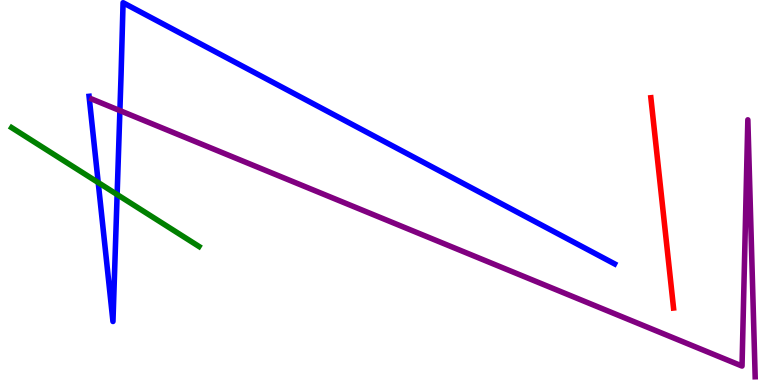[{'lines': ['blue', 'red'], 'intersections': []}, {'lines': ['green', 'red'], 'intersections': []}, {'lines': ['purple', 'red'], 'intersections': []}, {'lines': ['blue', 'green'], 'intersections': [{'x': 1.27, 'y': 5.26}, {'x': 1.51, 'y': 4.95}]}, {'lines': ['blue', 'purple'], 'intersections': [{'x': 1.55, 'y': 7.13}]}, {'lines': ['green', 'purple'], 'intersections': []}]